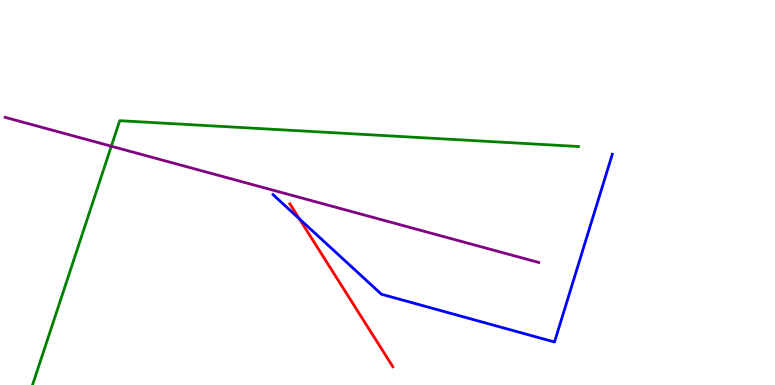[{'lines': ['blue', 'red'], 'intersections': [{'x': 3.86, 'y': 4.32}]}, {'lines': ['green', 'red'], 'intersections': []}, {'lines': ['purple', 'red'], 'intersections': []}, {'lines': ['blue', 'green'], 'intersections': []}, {'lines': ['blue', 'purple'], 'intersections': []}, {'lines': ['green', 'purple'], 'intersections': [{'x': 1.44, 'y': 6.2}]}]